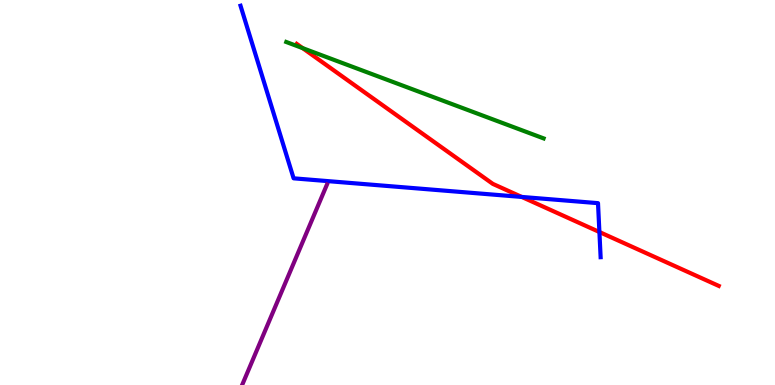[{'lines': ['blue', 'red'], 'intersections': [{'x': 6.73, 'y': 4.88}, {'x': 7.73, 'y': 3.97}]}, {'lines': ['green', 'red'], 'intersections': [{'x': 3.9, 'y': 8.75}]}, {'lines': ['purple', 'red'], 'intersections': []}, {'lines': ['blue', 'green'], 'intersections': []}, {'lines': ['blue', 'purple'], 'intersections': []}, {'lines': ['green', 'purple'], 'intersections': []}]